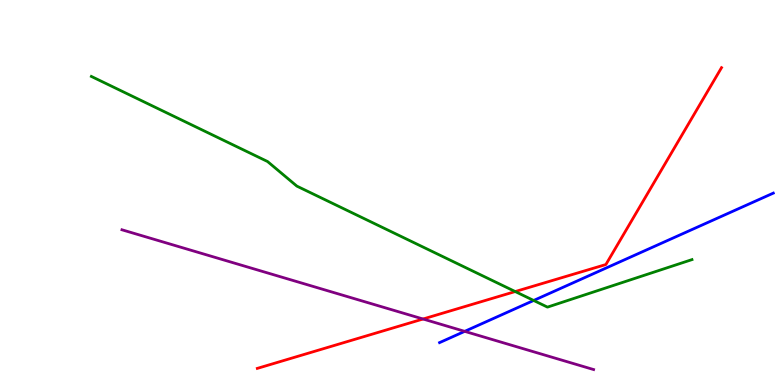[{'lines': ['blue', 'red'], 'intersections': []}, {'lines': ['green', 'red'], 'intersections': [{'x': 6.65, 'y': 2.43}]}, {'lines': ['purple', 'red'], 'intersections': [{'x': 5.46, 'y': 1.71}]}, {'lines': ['blue', 'green'], 'intersections': [{'x': 6.89, 'y': 2.2}]}, {'lines': ['blue', 'purple'], 'intersections': [{'x': 6.0, 'y': 1.39}]}, {'lines': ['green', 'purple'], 'intersections': []}]